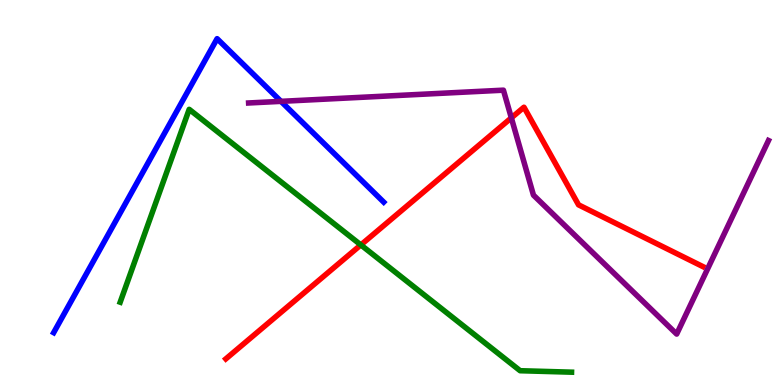[{'lines': ['blue', 'red'], 'intersections': []}, {'lines': ['green', 'red'], 'intersections': [{'x': 4.66, 'y': 3.64}]}, {'lines': ['purple', 'red'], 'intersections': [{'x': 6.6, 'y': 6.94}]}, {'lines': ['blue', 'green'], 'intersections': []}, {'lines': ['blue', 'purple'], 'intersections': [{'x': 3.63, 'y': 7.37}]}, {'lines': ['green', 'purple'], 'intersections': []}]